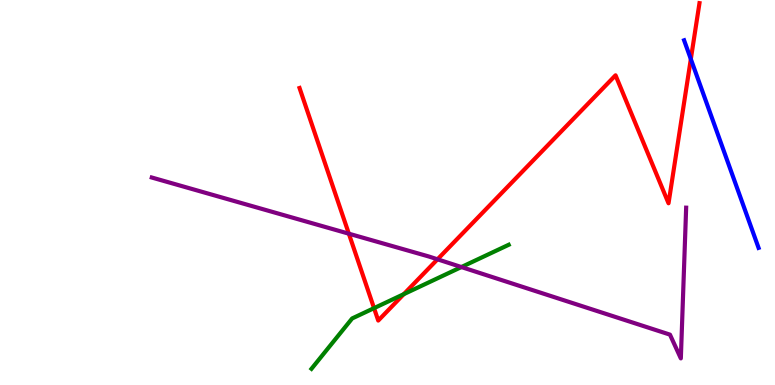[{'lines': ['blue', 'red'], 'intersections': [{'x': 8.91, 'y': 8.47}]}, {'lines': ['green', 'red'], 'intersections': [{'x': 4.83, 'y': 2.0}, {'x': 5.21, 'y': 2.36}]}, {'lines': ['purple', 'red'], 'intersections': [{'x': 4.5, 'y': 3.93}, {'x': 5.65, 'y': 3.26}]}, {'lines': ['blue', 'green'], 'intersections': []}, {'lines': ['blue', 'purple'], 'intersections': []}, {'lines': ['green', 'purple'], 'intersections': [{'x': 5.95, 'y': 3.06}]}]